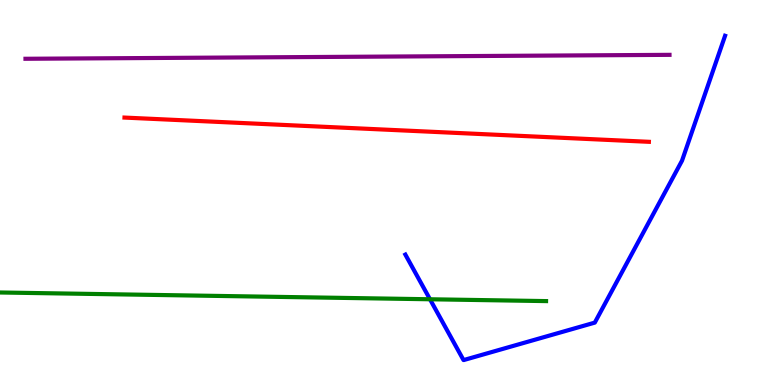[{'lines': ['blue', 'red'], 'intersections': []}, {'lines': ['green', 'red'], 'intersections': []}, {'lines': ['purple', 'red'], 'intersections': []}, {'lines': ['blue', 'green'], 'intersections': [{'x': 5.55, 'y': 2.23}]}, {'lines': ['blue', 'purple'], 'intersections': []}, {'lines': ['green', 'purple'], 'intersections': []}]